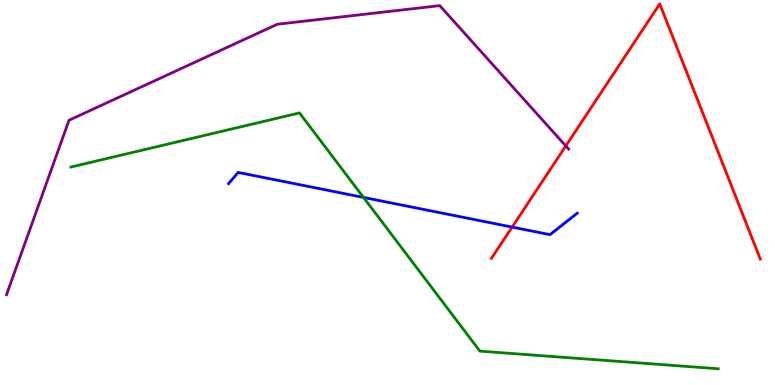[{'lines': ['blue', 'red'], 'intersections': [{'x': 6.61, 'y': 4.1}]}, {'lines': ['green', 'red'], 'intersections': []}, {'lines': ['purple', 'red'], 'intersections': [{'x': 7.3, 'y': 6.21}]}, {'lines': ['blue', 'green'], 'intersections': [{'x': 4.69, 'y': 4.87}]}, {'lines': ['blue', 'purple'], 'intersections': []}, {'lines': ['green', 'purple'], 'intersections': []}]